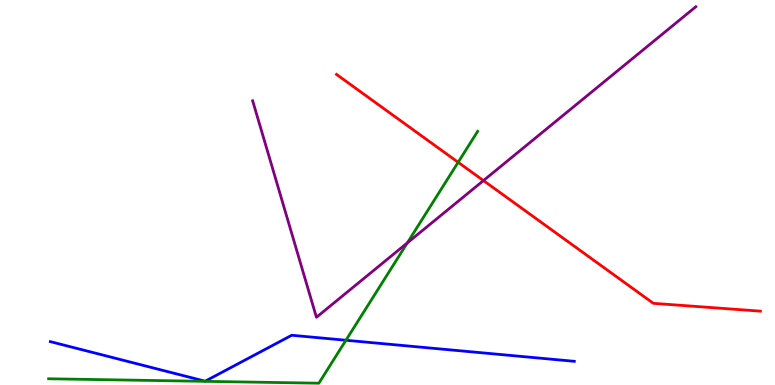[{'lines': ['blue', 'red'], 'intersections': []}, {'lines': ['green', 'red'], 'intersections': [{'x': 5.91, 'y': 5.78}]}, {'lines': ['purple', 'red'], 'intersections': [{'x': 6.24, 'y': 5.31}]}, {'lines': ['blue', 'green'], 'intersections': [{'x': 4.46, 'y': 1.16}]}, {'lines': ['blue', 'purple'], 'intersections': []}, {'lines': ['green', 'purple'], 'intersections': [{'x': 5.26, 'y': 3.69}]}]